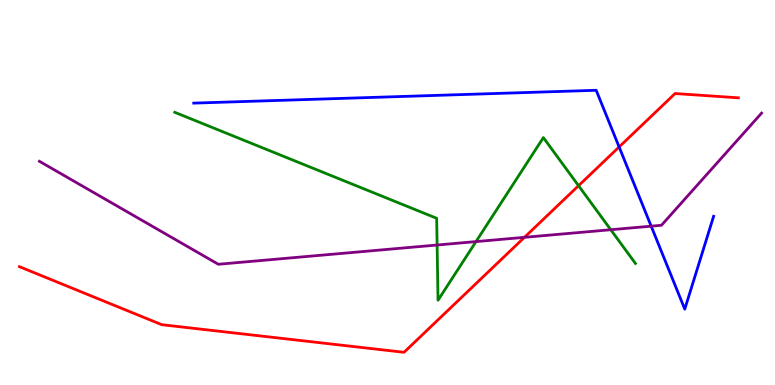[{'lines': ['blue', 'red'], 'intersections': [{'x': 7.99, 'y': 6.18}]}, {'lines': ['green', 'red'], 'intersections': [{'x': 7.47, 'y': 5.18}]}, {'lines': ['purple', 'red'], 'intersections': [{'x': 6.77, 'y': 3.84}]}, {'lines': ['blue', 'green'], 'intersections': []}, {'lines': ['blue', 'purple'], 'intersections': [{'x': 8.4, 'y': 4.13}]}, {'lines': ['green', 'purple'], 'intersections': [{'x': 5.64, 'y': 3.64}, {'x': 6.14, 'y': 3.72}, {'x': 7.88, 'y': 4.03}]}]